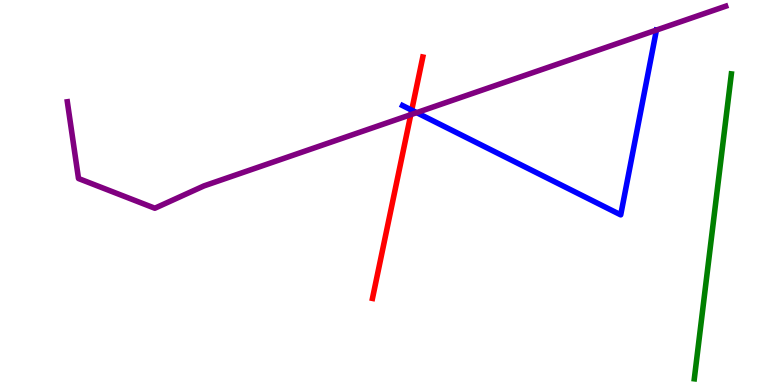[{'lines': ['blue', 'red'], 'intersections': [{'x': 5.31, 'y': 7.14}]}, {'lines': ['green', 'red'], 'intersections': []}, {'lines': ['purple', 'red'], 'intersections': [{'x': 5.3, 'y': 7.02}]}, {'lines': ['blue', 'green'], 'intersections': []}, {'lines': ['blue', 'purple'], 'intersections': [{'x': 5.38, 'y': 7.07}]}, {'lines': ['green', 'purple'], 'intersections': []}]